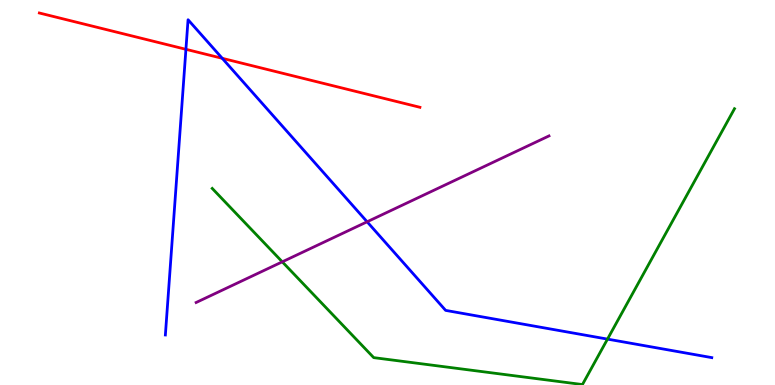[{'lines': ['blue', 'red'], 'intersections': [{'x': 2.4, 'y': 8.72}, {'x': 2.87, 'y': 8.49}]}, {'lines': ['green', 'red'], 'intersections': []}, {'lines': ['purple', 'red'], 'intersections': []}, {'lines': ['blue', 'green'], 'intersections': [{'x': 7.84, 'y': 1.19}]}, {'lines': ['blue', 'purple'], 'intersections': [{'x': 4.74, 'y': 4.24}]}, {'lines': ['green', 'purple'], 'intersections': [{'x': 3.64, 'y': 3.2}]}]